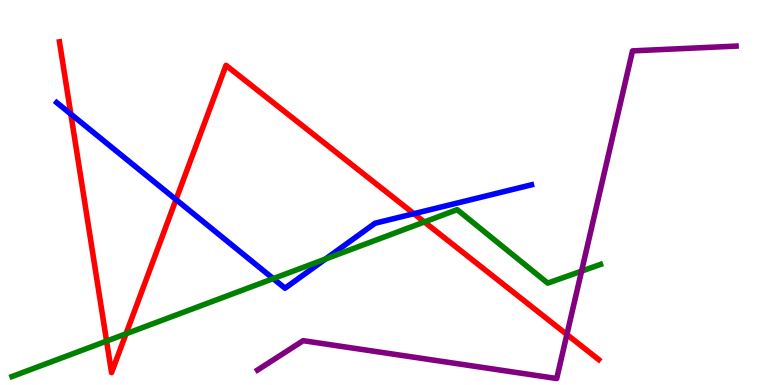[{'lines': ['blue', 'red'], 'intersections': [{'x': 0.914, 'y': 7.04}, {'x': 2.27, 'y': 4.82}, {'x': 5.34, 'y': 4.45}]}, {'lines': ['green', 'red'], 'intersections': [{'x': 1.38, 'y': 1.14}, {'x': 1.63, 'y': 1.33}, {'x': 5.48, 'y': 4.24}]}, {'lines': ['purple', 'red'], 'intersections': [{'x': 7.31, 'y': 1.31}]}, {'lines': ['blue', 'green'], 'intersections': [{'x': 3.53, 'y': 2.76}, {'x': 4.2, 'y': 3.27}]}, {'lines': ['blue', 'purple'], 'intersections': []}, {'lines': ['green', 'purple'], 'intersections': [{'x': 7.5, 'y': 2.96}]}]